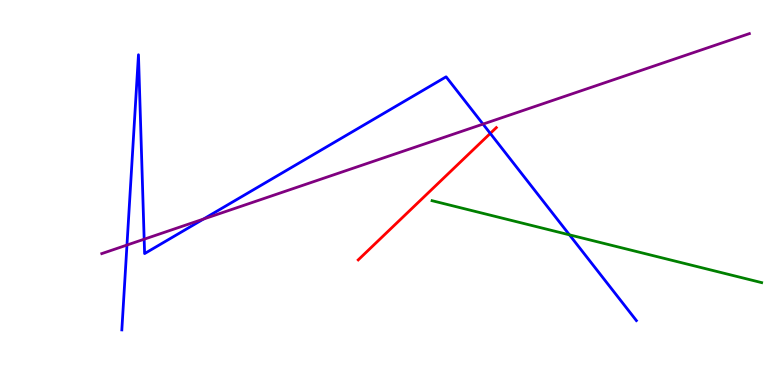[{'lines': ['blue', 'red'], 'intersections': [{'x': 6.33, 'y': 6.53}]}, {'lines': ['green', 'red'], 'intersections': []}, {'lines': ['purple', 'red'], 'intersections': []}, {'lines': ['blue', 'green'], 'intersections': [{'x': 7.35, 'y': 3.9}]}, {'lines': ['blue', 'purple'], 'intersections': [{'x': 1.64, 'y': 3.64}, {'x': 1.86, 'y': 3.79}, {'x': 2.63, 'y': 4.31}, {'x': 6.23, 'y': 6.78}]}, {'lines': ['green', 'purple'], 'intersections': []}]